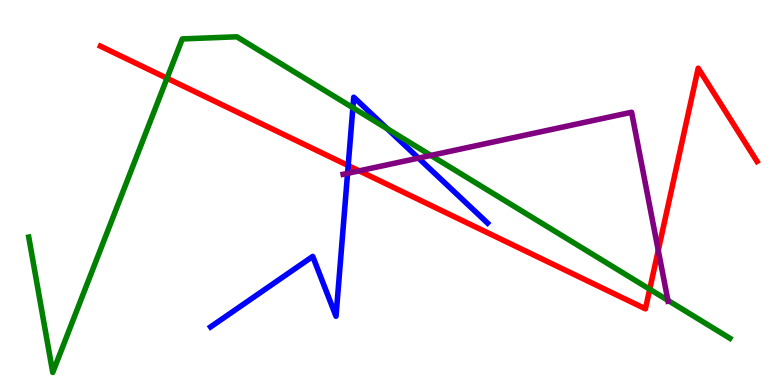[{'lines': ['blue', 'red'], 'intersections': [{'x': 4.49, 'y': 5.7}]}, {'lines': ['green', 'red'], 'intersections': [{'x': 2.16, 'y': 7.97}, {'x': 8.38, 'y': 2.49}]}, {'lines': ['purple', 'red'], 'intersections': [{'x': 4.63, 'y': 5.56}, {'x': 8.49, 'y': 3.5}]}, {'lines': ['blue', 'green'], 'intersections': [{'x': 4.55, 'y': 7.2}, {'x': 5.0, 'y': 6.65}]}, {'lines': ['blue', 'purple'], 'intersections': [{'x': 4.48, 'y': 5.5}, {'x': 5.4, 'y': 5.89}]}, {'lines': ['green', 'purple'], 'intersections': [{'x': 5.56, 'y': 5.96}, {'x': 8.62, 'y': 2.2}]}]